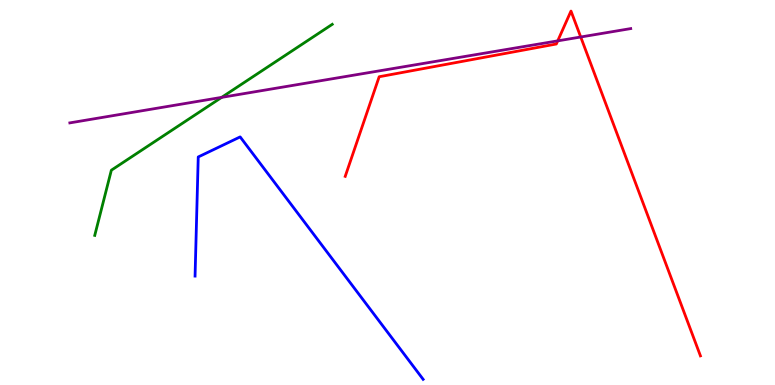[{'lines': ['blue', 'red'], 'intersections': []}, {'lines': ['green', 'red'], 'intersections': []}, {'lines': ['purple', 'red'], 'intersections': [{'x': 7.2, 'y': 8.94}, {'x': 7.49, 'y': 9.04}]}, {'lines': ['blue', 'green'], 'intersections': []}, {'lines': ['blue', 'purple'], 'intersections': []}, {'lines': ['green', 'purple'], 'intersections': [{'x': 2.86, 'y': 7.47}]}]